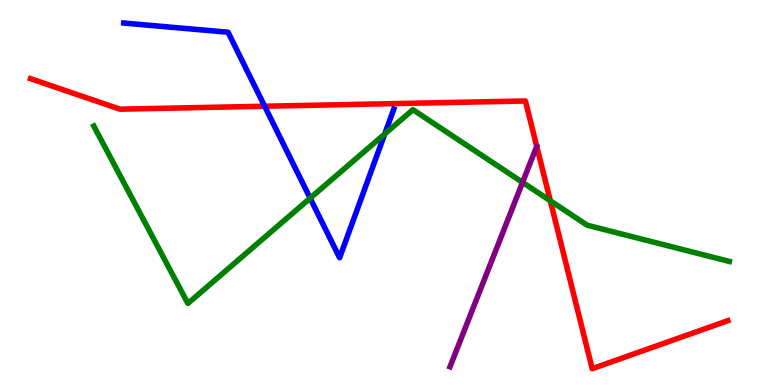[{'lines': ['blue', 'red'], 'intersections': [{'x': 3.42, 'y': 7.24}]}, {'lines': ['green', 'red'], 'intersections': [{'x': 7.1, 'y': 4.79}]}, {'lines': ['purple', 'red'], 'intersections': []}, {'lines': ['blue', 'green'], 'intersections': [{'x': 4.0, 'y': 4.85}, {'x': 4.96, 'y': 6.52}]}, {'lines': ['blue', 'purple'], 'intersections': []}, {'lines': ['green', 'purple'], 'intersections': [{'x': 6.74, 'y': 5.26}]}]